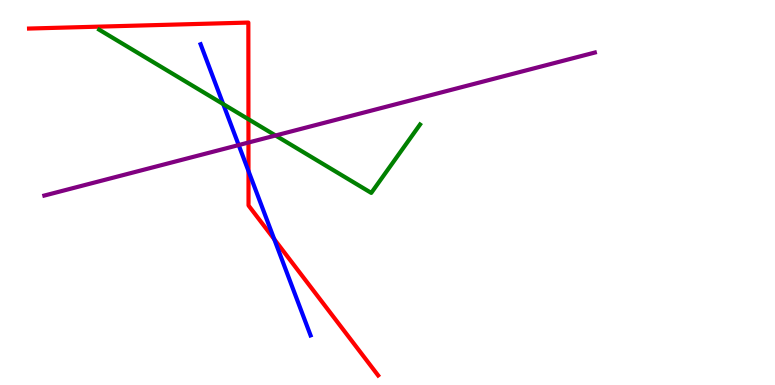[{'lines': ['blue', 'red'], 'intersections': [{'x': 3.21, 'y': 5.56}, {'x': 3.54, 'y': 3.79}]}, {'lines': ['green', 'red'], 'intersections': [{'x': 3.21, 'y': 6.9}]}, {'lines': ['purple', 'red'], 'intersections': [{'x': 3.21, 'y': 6.3}]}, {'lines': ['blue', 'green'], 'intersections': [{'x': 2.88, 'y': 7.3}]}, {'lines': ['blue', 'purple'], 'intersections': [{'x': 3.08, 'y': 6.23}]}, {'lines': ['green', 'purple'], 'intersections': [{'x': 3.56, 'y': 6.48}]}]